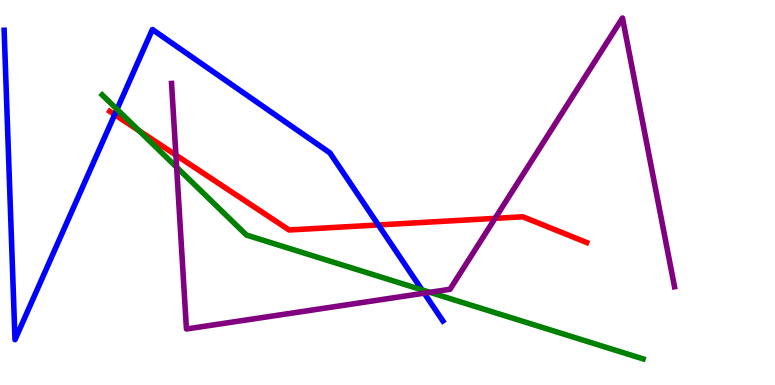[{'lines': ['blue', 'red'], 'intersections': [{'x': 1.48, 'y': 7.02}, {'x': 4.88, 'y': 4.16}]}, {'lines': ['green', 'red'], 'intersections': [{'x': 1.79, 'y': 6.61}]}, {'lines': ['purple', 'red'], 'intersections': [{'x': 2.27, 'y': 5.97}, {'x': 6.39, 'y': 4.33}]}, {'lines': ['blue', 'green'], 'intersections': [{'x': 1.51, 'y': 7.16}, {'x': 5.44, 'y': 2.47}]}, {'lines': ['blue', 'purple'], 'intersections': [{'x': 5.47, 'y': 2.39}]}, {'lines': ['green', 'purple'], 'intersections': [{'x': 2.28, 'y': 5.66}, {'x': 5.55, 'y': 2.41}]}]